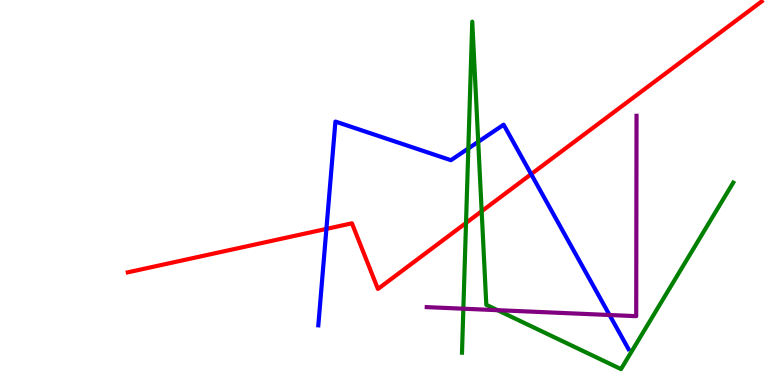[{'lines': ['blue', 'red'], 'intersections': [{'x': 4.21, 'y': 4.05}, {'x': 6.85, 'y': 5.48}]}, {'lines': ['green', 'red'], 'intersections': [{'x': 6.01, 'y': 4.21}, {'x': 6.22, 'y': 4.51}]}, {'lines': ['purple', 'red'], 'intersections': []}, {'lines': ['blue', 'green'], 'intersections': [{'x': 6.04, 'y': 6.14}, {'x': 6.17, 'y': 6.32}]}, {'lines': ['blue', 'purple'], 'intersections': [{'x': 7.87, 'y': 1.82}]}, {'lines': ['green', 'purple'], 'intersections': [{'x': 5.98, 'y': 1.98}, {'x': 6.42, 'y': 1.94}]}]